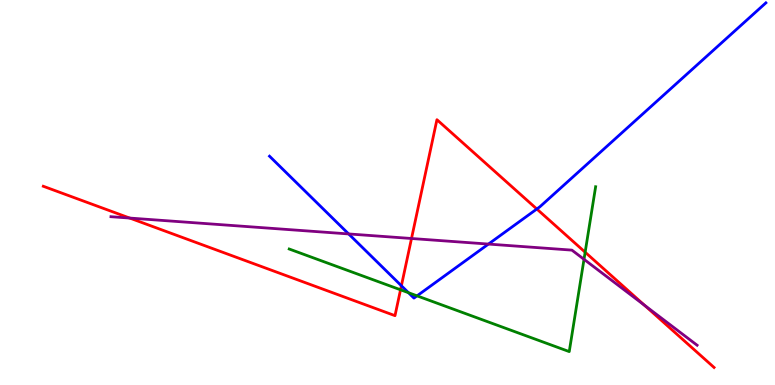[{'lines': ['blue', 'red'], 'intersections': [{'x': 5.18, 'y': 2.58}, {'x': 6.93, 'y': 4.57}]}, {'lines': ['green', 'red'], 'intersections': [{'x': 5.17, 'y': 2.47}, {'x': 7.55, 'y': 3.45}]}, {'lines': ['purple', 'red'], 'intersections': [{'x': 1.67, 'y': 4.34}, {'x': 5.31, 'y': 3.81}, {'x': 8.32, 'y': 2.07}]}, {'lines': ['blue', 'green'], 'intersections': [{'x': 5.27, 'y': 2.4}, {'x': 5.38, 'y': 2.32}]}, {'lines': ['blue', 'purple'], 'intersections': [{'x': 4.5, 'y': 3.92}, {'x': 6.3, 'y': 3.66}]}, {'lines': ['green', 'purple'], 'intersections': [{'x': 7.54, 'y': 3.26}]}]